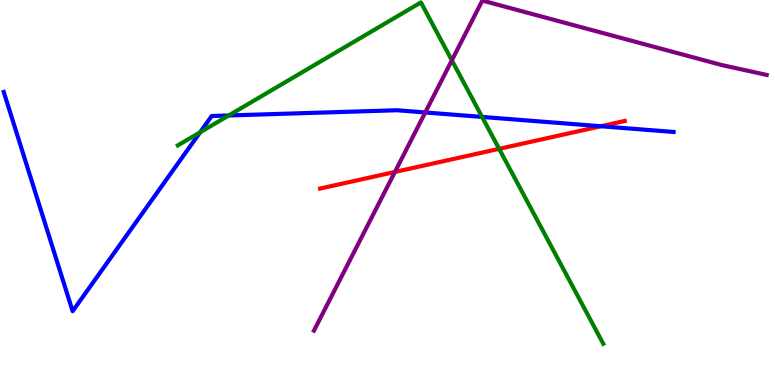[{'lines': ['blue', 'red'], 'intersections': [{'x': 7.75, 'y': 6.72}]}, {'lines': ['green', 'red'], 'intersections': [{'x': 6.44, 'y': 6.13}]}, {'lines': ['purple', 'red'], 'intersections': [{'x': 5.1, 'y': 5.53}]}, {'lines': ['blue', 'green'], 'intersections': [{'x': 2.58, 'y': 6.56}, {'x': 2.95, 'y': 7.0}, {'x': 6.22, 'y': 6.96}]}, {'lines': ['blue', 'purple'], 'intersections': [{'x': 5.49, 'y': 7.08}]}, {'lines': ['green', 'purple'], 'intersections': [{'x': 5.83, 'y': 8.43}]}]